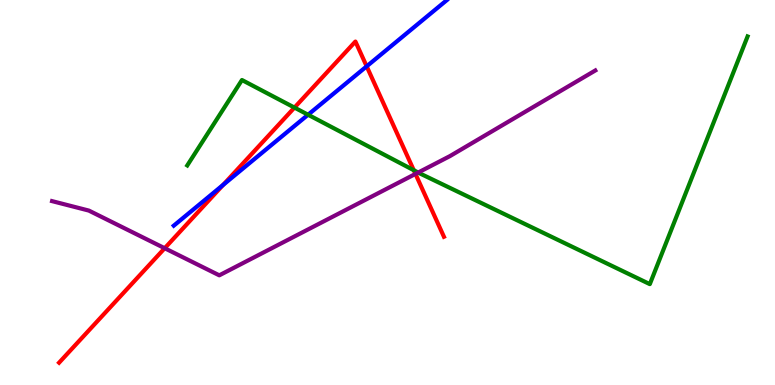[{'lines': ['blue', 'red'], 'intersections': [{'x': 2.88, 'y': 5.2}, {'x': 4.73, 'y': 8.28}]}, {'lines': ['green', 'red'], 'intersections': [{'x': 3.8, 'y': 7.21}, {'x': 5.34, 'y': 5.58}]}, {'lines': ['purple', 'red'], 'intersections': [{'x': 2.13, 'y': 3.55}, {'x': 5.36, 'y': 5.48}]}, {'lines': ['blue', 'green'], 'intersections': [{'x': 3.98, 'y': 7.02}]}, {'lines': ['blue', 'purple'], 'intersections': []}, {'lines': ['green', 'purple'], 'intersections': [{'x': 5.4, 'y': 5.52}]}]